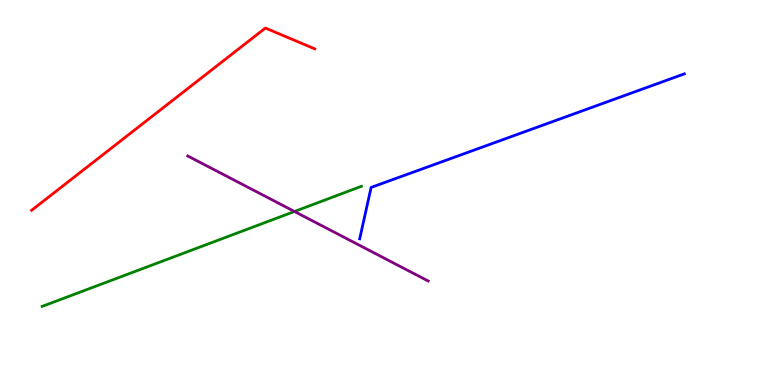[{'lines': ['blue', 'red'], 'intersections': []}, {'lines': ['green', 'red'], 'intersections': []}, {'lines': ['purple', 'red'], 'intersections': []}, {'lines': ['blue', 'green'], 'intersections': []}, {'lines': ['blue', 'purple'], 'intersections': []}, {'lines': ['green', 'purple'], 'intersections': [{'x': 3.8, 'y': 4.51}]}]